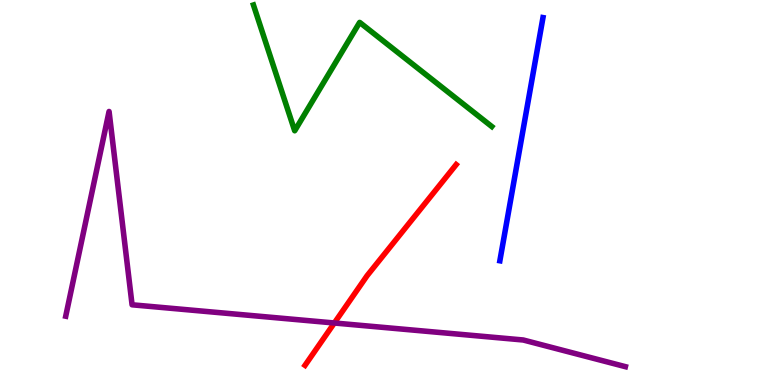[{'lines': ['blue', 'red'], 'intersections': []}, {'lines': ['green', 'red'], 'intersections': []}, {'lines': ['purple', 'red'], 'intersections': [{'x': 4.31, 'y': 1.61}]}, {'lines': ['blue', 'green'], 'intersections': []}, {'lines': ['blue', 'purple'], 'intersections': []}, {'lines': ['green', 'purple'], 'intersections': []}]